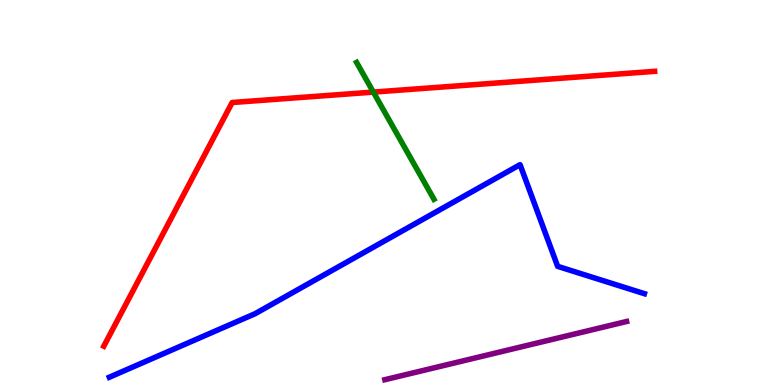[{'lines': ['blue', 'red'], 'intersections': []}, {'lines': ['green', 'red'], 'intersections': [{'x': 4.82, 'y': 7.61}]}, {'lines': ['purple', 'red'], 'intersections': []}, {'lines': ['blue', 'green'], 'intersections': []}, {'lines': ['blue', 'purple'], 'intersections': []}, {'lines': ['green', 'purple'], 'intersections': []}]